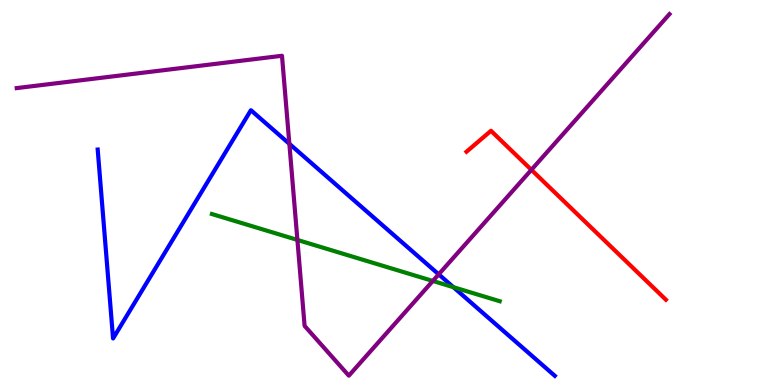[{'lines': ['blue', 'red'], 'intersections': []}, {'lines': ['green', 'red'], 'intersections': []}, {'lines': ['purple', 'red'], 'intersections': [{'x': 6.86, 'y': 5.59}]}, {'lines': ['blue', 'green'], 'intersections': [{'x': 5.85, 'y': 2.54}]}, {'lines': ['blue', 'purple'], 'intersections': [{'x': 3.73, 'y': 6.26}, {'x': 5.66, 'y': 2.87}]}, {'lines': ['green', 'purple'], 'intersections': [{'x': 3.84, 'y': 3.77}, {'x': 5.58, 'y': 2.7}]}]